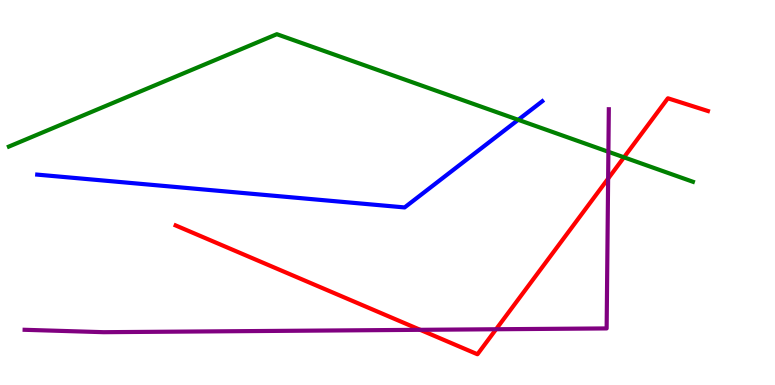[{'lines': ['blue', 'red'], 'intersections': []}, {'lines': ['green', 'red'], 'intersections': [{'x': 8.05, 'y': 5.91}]}, {'lines': ['purple', 'red'], 'intersections': [{'x': 5.42, 'y': 1.43}, {'x': 6.4, 'y': 1.45}, {'x': 7.85, 'y': 5.36}]}, {'lines': ['blue', 'green'], 'intersections': [{'x': 6.69, 'y': 6.89}]}, {'lines': ['blue', 'purple'], 'intersections': []}, {'lines': ['green', 'purple'], 'intersections': [{'x': 7.85, 'y': 6.06}]}]